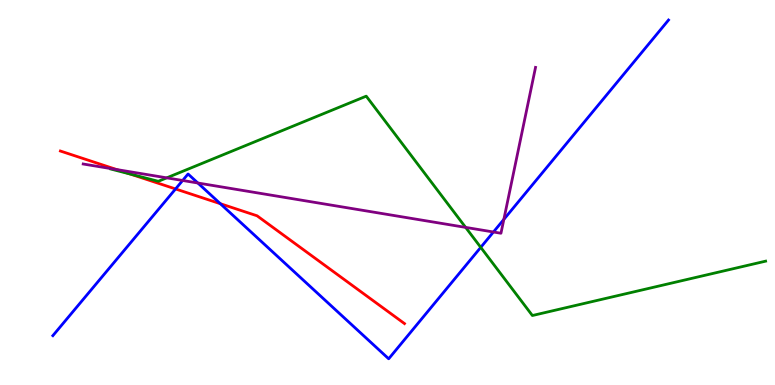[{'lines': ['blue', 'red'], 'intersections': [{'x': 2.27, 'y': 5.09}, {'x': 2.84, 'y': 4.71}]}, {'lines': ['green', 'red'], 'intersections': [{'x': 1.68, 'y': 5.48}]}, {'lines': ['purple', 'red'], 'intersections': [{'x': 1.5, 'y': 5.6}]}, {'lines': ['blue', 'green'], 'intersections': [{'x': 6.2, 'y': 3.58}]}, {'lines': ['blue', 'purple'], 'intersections': [{'x': 2.36, 'y': 5.31}, {'x': 2.55, 'y': 5.25}, {'x': 6.37, 'y': 3.97}, {'x': 6.5, 'y': 4.3}]}, {'lines': ['green', 'purple'], 'intersections': [{'x': 2.15, 'y': 5.38}, {'x': 6.01, 'y': 4.09}]}]